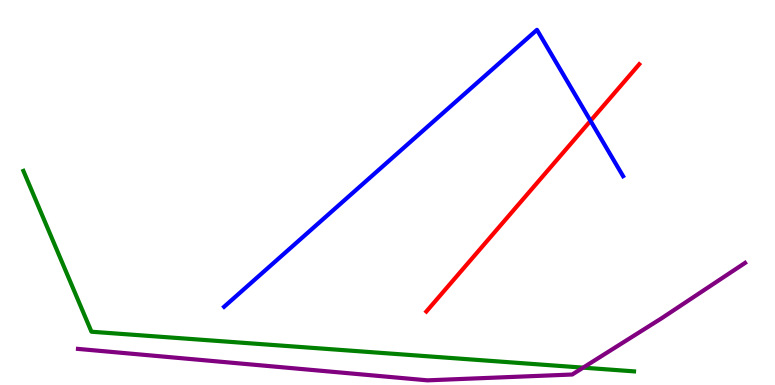[{'lines': ['blue', 'red'], 'intersections': [{'x': 7.62, 'y': 6.86}]}, {'lines': ['green', 'red'], 'intersections': []}, {'lines': ['purple', 'red'], 'intersections': []}, {'lines': ['blue', 'green'], 'intersections': []}, {'lines': ['blue', 'purple'], 'intersections': []}, {'lines': ['green', 'purple'], 'intersections': [{'x': 7.52, 'y': 0.451}]}]